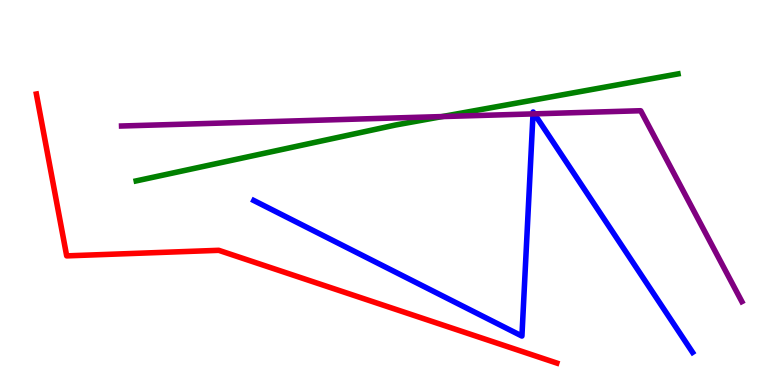[{'lines': ['blue', 'red'], 'intersections': []}, {'lines': ['green', 'red'], 'intersections': []}, {'lines': ['purple', 'red'], 'intersections': []}, {'lines': ['blue', 'green'], 'intersections': []}, {'lines': ['blue', 'purple'], 'intersections': [{'x': 6.88, 'y': 7.04}, {'x': 6.89, 'y': 7.04}]}, {'lines': ['green', 'purple'], 'intersections': [{'x': 5.71, 'y': 6.97}]}]